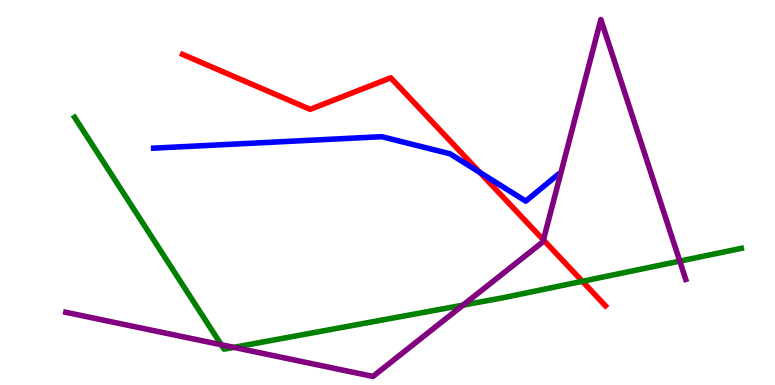[{'lines': ['blue', 'red'], 'intersections': [{'x': 6.19, 'y': 5.52}]}, {'lines': ['green', 'red'], 'intersections': [{'x': 7.51, 'y': 2.69}]}, {'lines': ['purple', 'red'], 'intersections': [{'x': 7.01, 'y': 3.77}]}, {'lines': ['blue', 'green'], 'intersections': []}, {'lines': ['blue', 'purple'], 'intersections': []}, {'lines': ['green', 'purple'], 'intersections': [{'x': 2.86, 'y': 1.05}, {'x': 3.02, 'y': 0.978}, {'x': 5.97, 'y': 2.07}, {'x': 8.77, 'y': 3.22}]}]